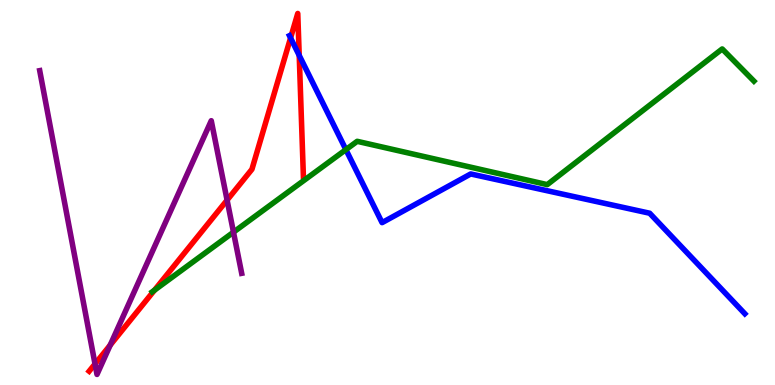[{'lines': ['blue', 'red'], 'intersections': [{'x': 3.75, 'y': 9.01}, {'x': 3.86, 'y': 8.56}]}, {'lines': ['green', 'red'], 'intersections': [{'x': 1.99, 'y': 2.46}]}, {'lines': ['purple', 'red'], 'intersections': [{'x': 1.23, 'y': 0.547}, {'x': 1.42, 'y': 1.04}, {'x': 2.93, 'y': 4.8}]}, {'lines': ['blue', 'green'], 'intersections': [{'x': 4.46, 'y': 6.11}]}, {'lines': ['blue', 'purple'], 'intersections': []}, {'lines': ['green', 'purple'], 'intersections': [{'x': 3.01, 'y': 3.97}]}]